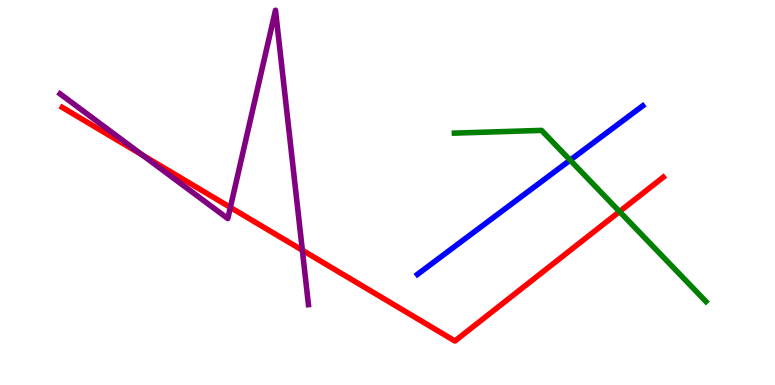[{'lines': ['blue', 'red'], 'intersections': []}, {'lines': ['green', 'red'], 'intersections': [{'x': 7.99, 'y': 4.5}]}, {'lines': ['purple', 'red'], 'intersections': [{'x': 1.84, 'y': 5.97}, {'x': 2.97, 'y': 4.61}, {'x': 3.9, 'y': 3.5}]}, {'lines': ['blue', 'green'], 'intersections': [{'x': 7.36, 'y': 5.84}]}, {'lines': ['blue', 'purple'], 'intersections': []}, {'lines': ['green', 'purple'], 'intersections': []}]